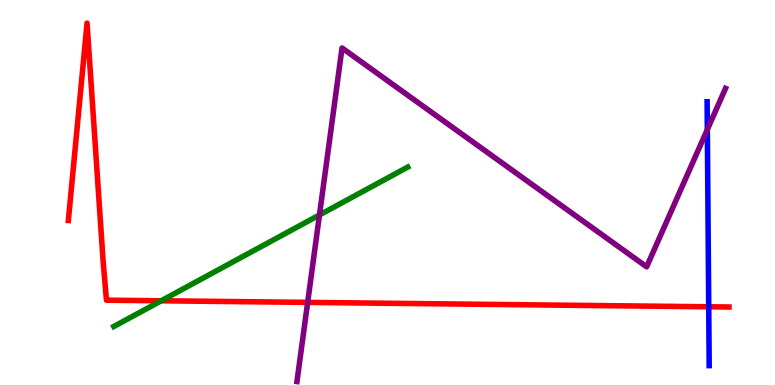[{'lines': ['blue', 'red'], 'intersections': [{'x': 9.14, 'y': 2.03}]}, {'lines': ['green', 'red'], 'intersections': [{'x': 2.08, 'y': 2.19}]}, {'lines': ['purple', 'red'], 'intersections': [{'x': 3.97, 'y': 2.15}]}, {'lines': ['blue', 'green'], 'intersections': []}, {'lines': ['blue', 'purple'], 'intersections': [{'x': 9.13, 'y': 6.64}]}, {'lines': ['green', 'purple'], 'intersections': [{'x': 4.12, 'y': 4.42}]}]